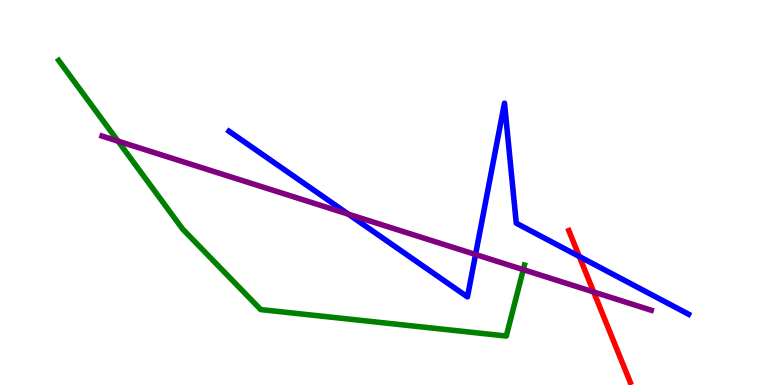[{'lines': ['blue', 'red'], 'intersections': [{'x': 7.47, 'y': 3.34}]}, {'lines': ['green', 'red'], 'intersections': []}, {'lines': ['purple', 'red'], 'intersections': [{'x': 7.66, 'y': 2.42}]}, {'lines': ['blue', 'green'], 'intersections': []}, {'lines': ['blue', 'purple'], 'intersections': [{'x': 4.5, 'y': 4.44}, {'x': 6.14, 'y': 3.39}]}, {'lines': ['green', 'purple'], 'intersections': [{'x': 1.52, 'y': 6.33}, {'x': 6.75, 'y': 3.0}]}]